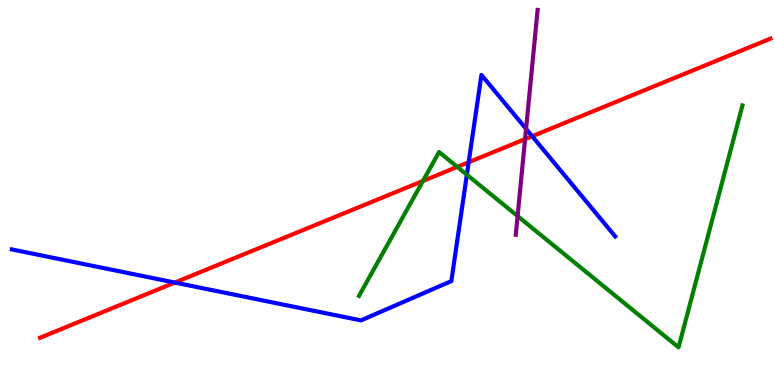[{'lines': ['blue', 'red'], 'intersections': [{'x': 2.26, 'y': 2.66}, {'x': 6.05, 'y': 5.79}, {'x': 6.87, 'y': 6.46}]}, {'lines': ['green', 'red'], 'intersections': [{'x': 5.46, 'y': 5.3}, {'x': 5.9, 'y': 5.67}]}, {'lines': ['purple', 'red'], 'intersections': [{'x': 6.78, 'y': 6.39}]}, {'lines': ['blue', 'green'], 'intersections': [{'x': 6.02, 'y': 5.46}]}, {'lines': ['blue', 'purple'], 'intersections': [{'x': 6.79, 'y': 6.65}]}, {'lines': ['green', 'purple'], 'intersections': [{'x': 6.68, 'y': 4.39}]}]